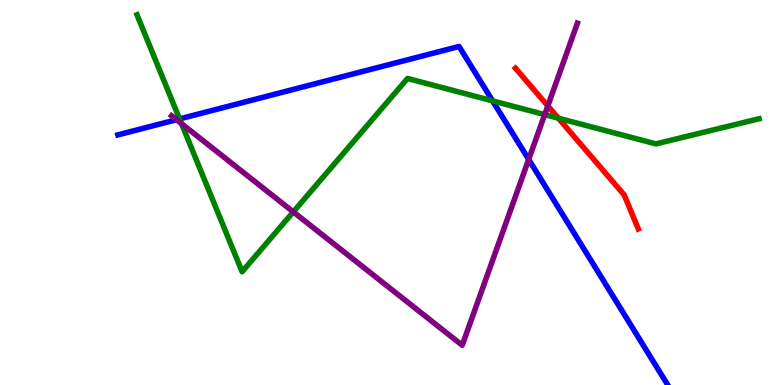[{'lines': ['blue', 'red'], 'intersections': []}, {'lines': ['green', 'red'], 'intersections': [{'x': 7.2, 'y': 6.93}]}, {'lines': ['purple', 'red'], 'intersections': [{'x': 7.07, 'y': 7.25}]}, {'lines': ['blue', 'green'], 'intersections': [{'x': 2.32, 'y': 6.91}, {'x': 6.36, 'y': 7.38}]}, {'lines': ['blue', 'purple'], 'intersections': [{'x': 2.28, 'y': 6.89}, {'x': 6.82, 'y': 5.86}]}, {'lines': ['green', 'purple'], 'intersections': [{'x': 2.34, 'y': 6.79}, {'x': 3.78, 'y': 4.5}, {'x': 7.03, 'y': 7.02}]}]